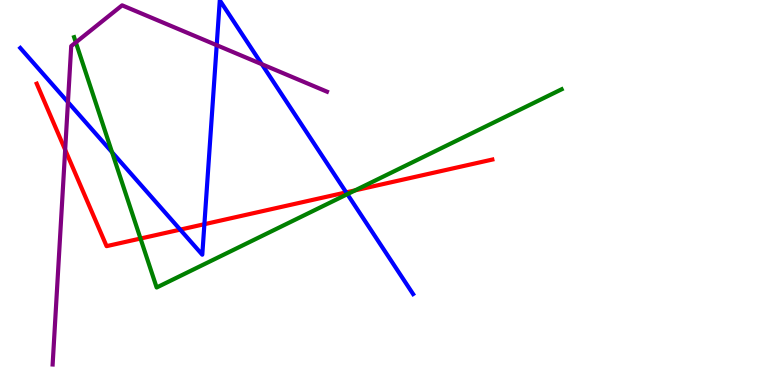[{'lines': ['blue', 'red'], 'intersections': [{'x': 2.33, 'y': 4.04}, {'x': 2.64, 'y': 4.18}, {'x': 4.47, 'y': 5.0}]}, {'lines': ['green', 'red'], 'intersections': [{'x': 1.81, 'y': 3.8}, {'x': 4.58, 'y': 5.06}]}, {'lines': ['purple', 'red'], 'intersections': [{'x': 0.841, 'y': 6.11}]}, {'lines': ['blue', 'green'], 'intersections': [{'x': 1.45, 'y': 6.05}, {'x': 4.48, 'y': 4.96}]}, {'lines': ['blue', 'purple'], 'intersections': [{'x': 0.877, 'y': 7.35}, {'x': 2.8, 'y': 8.83}, {'x': 3.38, 'y': 8.33}]}, {'lines': ['green', 'purple'], 'intersections': [{'x': 0.978, 'y': 8.9}]}]